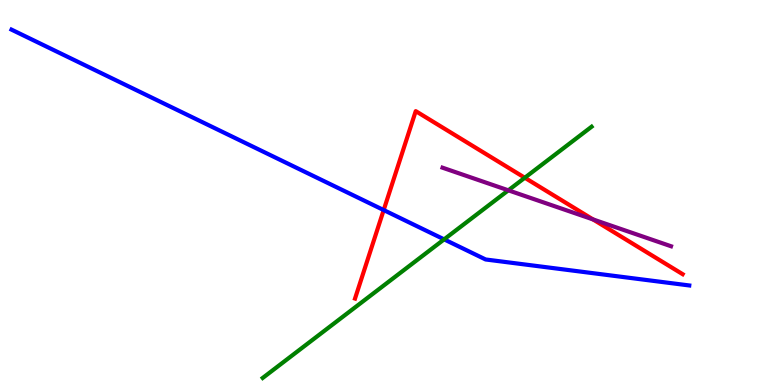[{'lines': ['blue', 'red'], 'intersections': [{'x': 4.95, 'y': 4.54}]}, {'lines': ['green', 'red'], 'intersections': [{'x': 6.77, 'y': 5.38}]}, {'lines': ['purple', 'red'], 'intersections': [{'x': 7.65, 'y': 4.3}]}, {'lines': ['blue', 'green'], 'intersections': [{'x': 5.73, 'y': 3.78}]}, {'lines': ['blue', 'purple'], 'intersections': []}, {'lines': ['green', 'purple'], 'intersections': [{'x': 6.56, 'y': 5.06}]}]